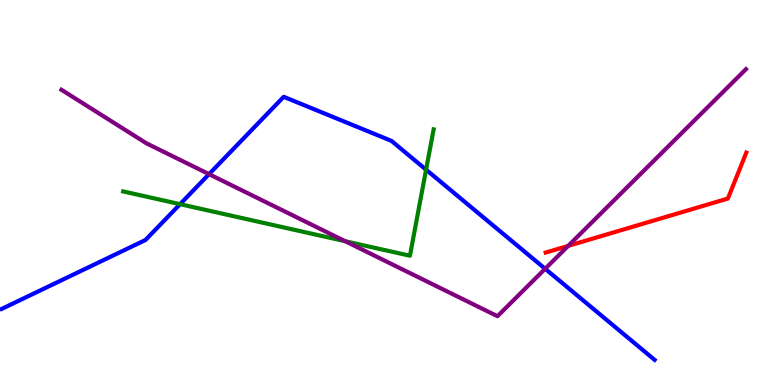[{'lines': ['blue', 'red'], 'intersections': []}, {'lines': ['green', 'red'], 'intersections': []}, {'lines': ['purple', 'red'], 'intersections': [{'x': 7.33, 'y': 3.61}]}, {'lines': ['blue', 'green'], 'intersections': [{'x': 2.32, 'y': 4.7}, {'x': 5.5, 'y': 5.59}]}, {'lines': ['blue', 'purple'], 'intersections': [{'x': 2.7, 'y': 5.48}, {'x': 7.03, 'y': 3.02}]}, {'lines': ['green', 'purple'], 'intersections': [{'x': 4.45, 'y': 3.73}]}]